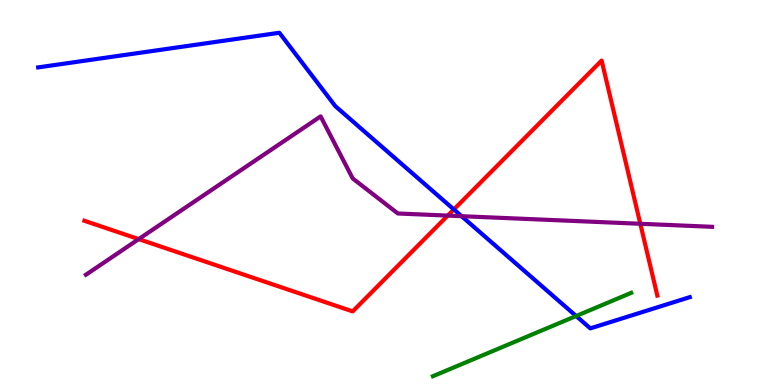[{'lines': ['blue', 'red'], 'intersections': [{'x': 5.86, 'y': 4.56}]}, {'lines': ['green', 'red'], 'intersections': []}, {'lines': ['purple', 'red'], 'intersections': [{'x': 1.79, 'y': 3.79}, {'x': 5.78, 'y': 4.4}, {'x': 8.26, 'y': 4.19}]}, {'lines': ['blue', 'green'], 'intersections': [{'x': 7.43, 'y': 1.79}]}, {'lines': ['blue', 'purple'], 'intersections': [{'x': 5.96, 'y': 4.38}]}, {'lines': ['green', 'purple'], 'intersections': []}]